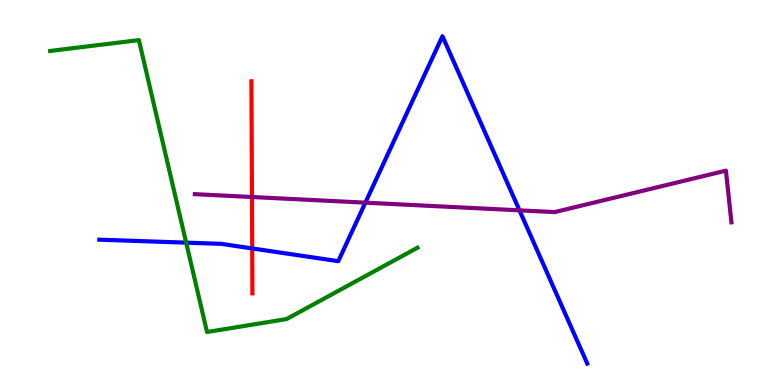[{'lines': ['blue', 'red'], 'intersections': [{'x': 3.25, 'y': 3.55}]}, {'lines': ['green', 'red'], 'intersections': []}, {'lines': ['purple', 'red'], 'intersections': [{'x': 3.25, 'y': 4.88}]}, {'lines': ['blue', 'green'], 'intersections': [{'x': 2.4, 'y': 3.7}]}, {'lines': ['blue', 'purple'], 'intersections': [{'x': 4.71, 'y': 4.74}, {'x': 6.7, 'y': 4.54}]}, {'lines': ['green', 'purple'], 'intersections': []}]